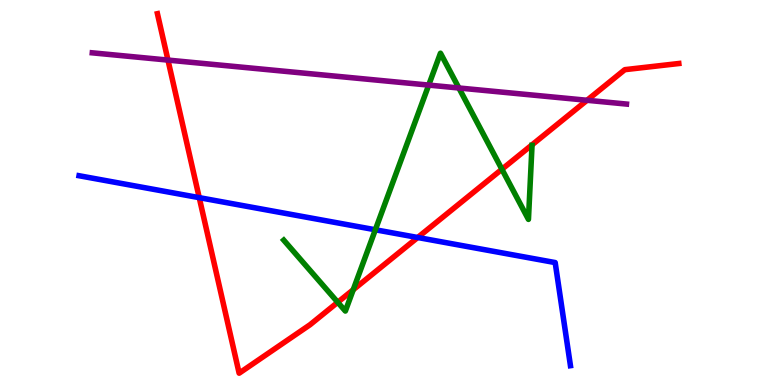[{'lines': ['blue', 'red'], 'intersections': [{'x': 2.57, 'y': 4.87}, {'x': 5.39, 'y': 3.83}]}, {'lines': ['green', 'red'], 'intersections': [{'x': 4.36, 'y': 2.15}, {'x': 4.56, 'y': 2.47}, {'x': 6.48, 'y': 5.6}]}, {'lines': ['purple', 'red'], 'intersections': [{'x': 2.17, 'y': 8.44}, {'x': 7.57, 'y': 7.4}]}, {'lines': ['blue', 'green'], 'intersections': [{'x': 4.84, 'y': 4.03}]}, {'lines': ['blue', 'purple'], 'intersections': []}, {'lines': ['green', 'purple'], 'intersections': [{'x': 5.53, 'y': 7.79}, {'x': 5.92, 'y': 7.71}]}]